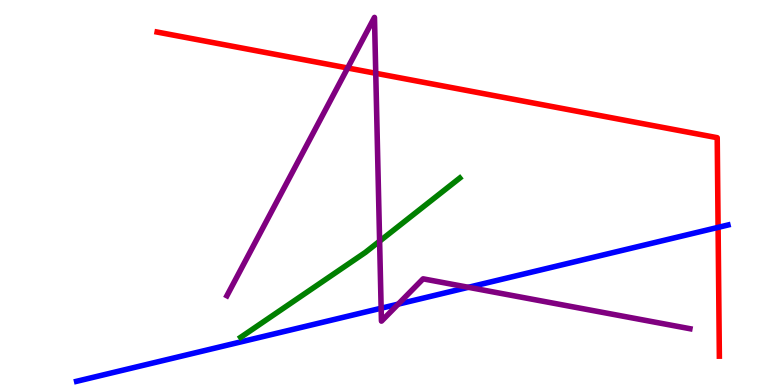[{'lines': ['blue', 'red'], 'intersections': [{'x': 9.27, 'y': 4.09}]}, {'lines': ['green', 'red'], 'intersections': []}, {'lines': ['purple', 'red'], 'intersections': [{'x': 4.49, 'y': 8.23}, {'x': 4.85, 'y': 8.1}]}, {'lines': ['blue', 'green'], 'intersections': []}, {'lines': ['blue', 'purple'], 'intersections': [{'x': 4.92, 'y': 1.99}, {'x': 5.14, 'y': 2.1}, {'x': 6.04, 'y': 2.54}]}, {'lines': ['green', 'purple'], 'intersections': [{'x': 4.9, 'y': 3.74}]}]